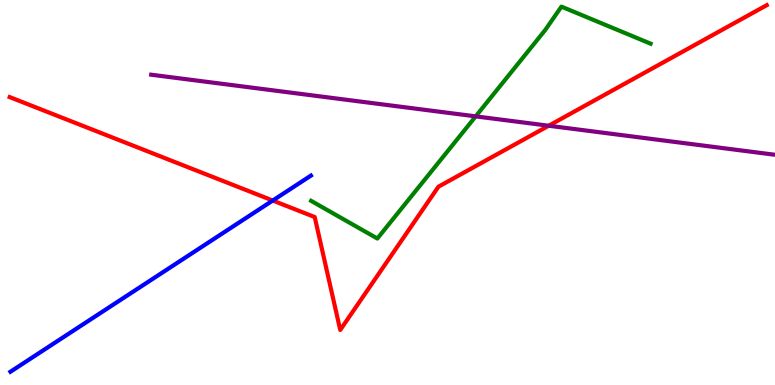[{'lines': ['blue', 'red'], 'intersections': [{'x': 3.52, 'y': 4.79}]}, {'lines': ['green', 'red'], 'intersections': []}, {'lines': ['purple', 'red'], 'intersections': [{'x': 7.08, 'y': 6.73}]}, {'lines': ['blue', 'green'], 'intersections': []}, {'lines': ['blue', 'purple'], 'intersections': []}, {'lines': ['green', 'purple'], 'intersections': [{'x': 6.14, 'y': 6.98}]}]